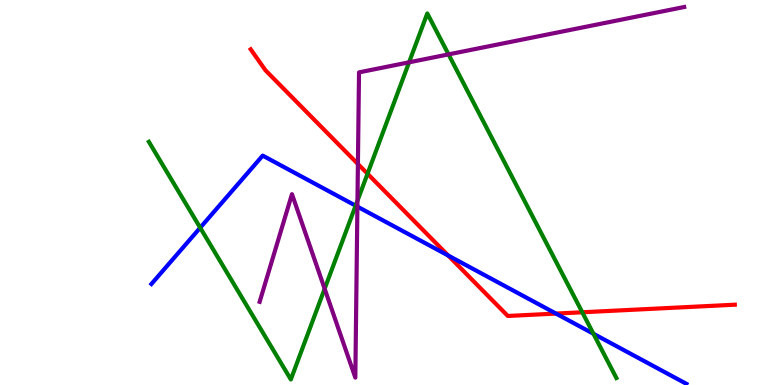[{'lines': ['blue', 'red'], 'intersections': [{'x': 5.78, 'y': 3.36}, {'x': 7.17, 'y': 1.86}]}, {'lines': ['green', 'red'], 'intersections': [{'x': 4.74, 'y': 5.49}, {'x': 7.51, 'y': 1.89}]}, {'lines': ['purple', 'red'], 'intersections': [{'x': 4.62, 'y': 5.74}]}, {'lines': ['blue', 'green'], 'intersections': [{'x': 2.58, 'y': 4.09}, {'x': 4.59, 'y': 4.66}, {'x': 7.66, 'y': 1.33}]}, {'lines': ['blue', 'purple'], 'intersections': [{'x': 4.61, 'y': 4.63}]}, {'lines': ['green', 'purple'], 'intersections': [{'x': 4.19, 'y': 2.5}, {'x': 4.61, 'y': 4.79}, {'x': 5.28, 'y': 8.38}, {'x': 5.79, 'y': 8.59}]}]